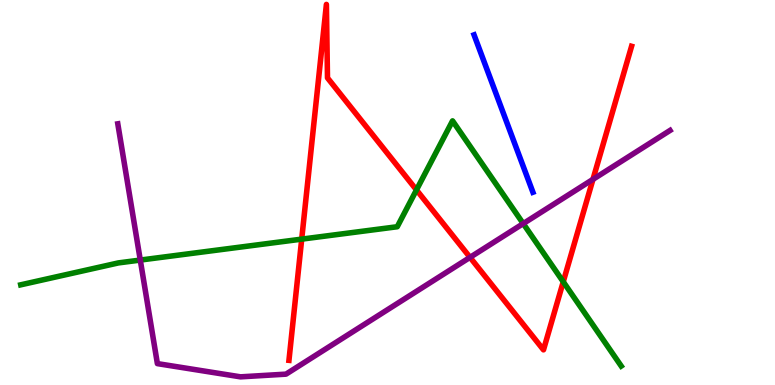[{'lines': ['blue', 'red'], 'intersections': []}, {'lines': ['green', 'red'], 'intersections': [{'x': 3.89, 'y': 3.79}, {'x': 5.37, 'y': 5.07}, {'x': 7.27, 'y': 2.68}]}, {'lines': ['purple', 'red'], 'intersections': [{'x': 6.06, 'y': 3.32}, {'x': 7.65, 'y': 5.34}]}, {'lines': ['blue', 'green'], 'intersections': []}, {'lines': ['blue', 'purple'], 'intersections': []}, {'lines': ['green', 'purple'], 'intersections': [{'x': 1.81, 'y': 3.24}, {'x': 6.75, 'y': 4.19}]}]